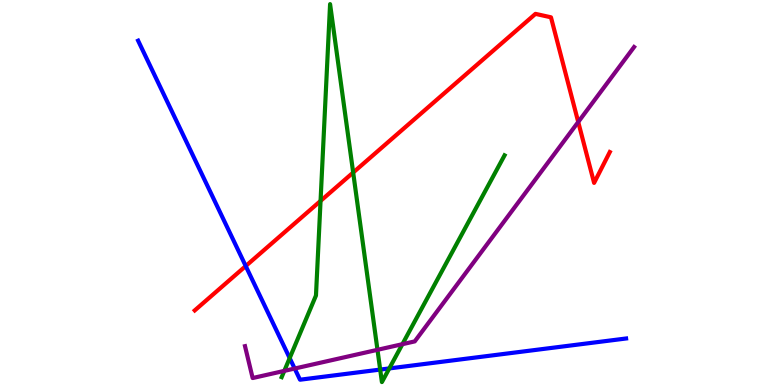[{'lines': ['blue', 'red'], 'intersections': [{'x': 3.17, 'y': 3.09}]}, {'lines': ['green', 'red'], 'intersections': [{'x': 4.14, 'y': 4.78}, {'x': 4.56, 'y': 5.52}]}, {'lines': ['purple', 'red'], 'intersections': [{'x': 7.46, 'y': 6.83}]}, {'lines': ['blue', 'green'], 'intersections': [{'x': 3.74, 'y': 0.699}, {'x': 4.91, 'y': 0.401}, {'x': 5.02, 'y': 0.43}]}, {'lines': ['blue', 'purple'], 'intersections': [{'x': 3.8, 'y': 0.428}]}, {'lines': ['green', 'purple'], 'intersections': [{'x': 3.67, 'y': 0.367}, {'x': 4.87, 'y': 0.914}, {'x': 5.19, 'y': 1.06}]}]